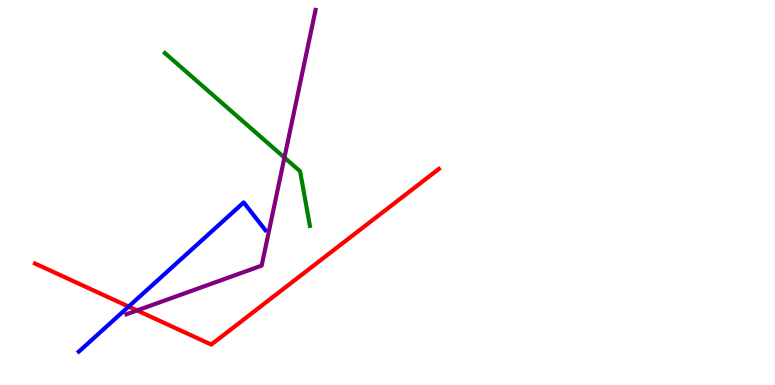[{'lines': ['blue', 'red'], 'intersections': [{'x': 1.66, 'y': 2.04}]}, {'lines': ['green', 'red'], 'intersections': []}, {'lines': ['purple', 'red'], 'intersections': [{'x': 1.77, 'y': 1.94}]}, {'lines': ['blue', 'green'], 'intersections': []}, {'lines': ['blue', 'purple'], 'intersections': []}, {'lines': ['green', 'purple'], 'intersections': [{'x': 3.67, 'y': 5.91}]}]